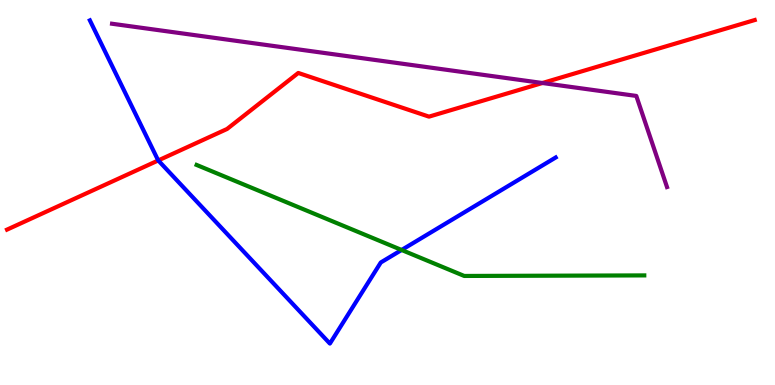[{'lines': ['blue', 'red'], 'intersections': [{'x': 2.04, 'y': 5.83}]}, {'lines': ['green', 'red'], 'intersections': []}, {'lines': ['purple', 'red'], 'intersections': [{'x': 7.0, 'y': 7.84}]}, {'lines': ['blue', 'green'], 'intersections': [{'x': 5.18, 'y': 3.51}]}, {'lines': ['blue', 'purple'], 'intersections': []}, {'lines': ['green', 'purple'], 'intersections': []}]